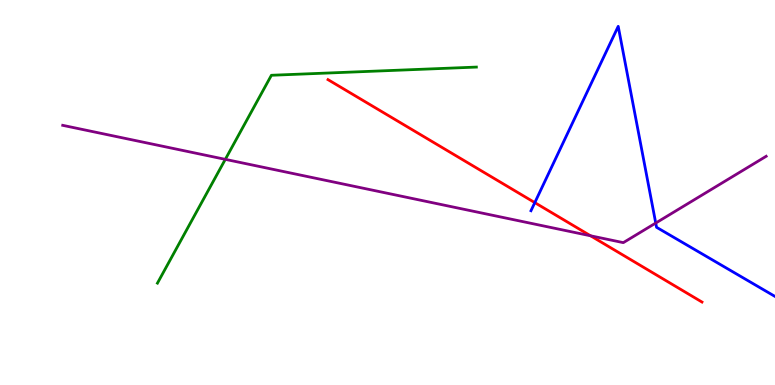[{'lines': ['blue', 'red'], 'intersections': [{'x': 6.9, 'y': 4.74}]}, {'lines': ['green', 'red'], 'intersections': []}, {'lines': ['purple', 'red'], 'intersections': [{'x': 7.62, 'y': 3.88}]}, {'lines': ['blue', 'green'], 'intersections': []}, {'lines': ['blue', 'purple'], 'intersections': [{'x': 8.46, 'y': 4.21}]}, {'lines': ['green', 'purple'], 'intersections': [{'x': 2.91, 'y': 5.86}]}]